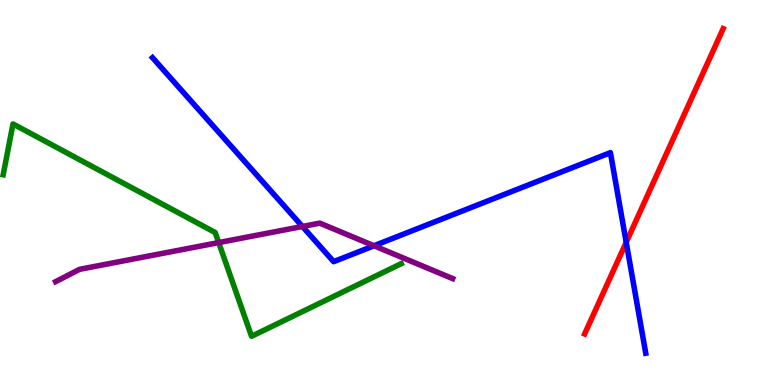[{'lines': ['blue', 'red'], 'intersections': [{'x': 8.08, 'y': 3.71}]}, {'lines': ['green', 'red'], 'intersections': []}, {'lines': ['purple', 'red'], 'intersections': []}, {'lines': ['blue', 'green'], 'intersections': []}, {'lines': ['blue', 'purple'], 'intersections': [{'x': 3.9, 'y': 4.12}, {'x': 4.83, 'y': 3.62}]}, {'lines': ['green', 'purple'], 'intersections': [{'x': 2.82, 'y': 3.7}]}]